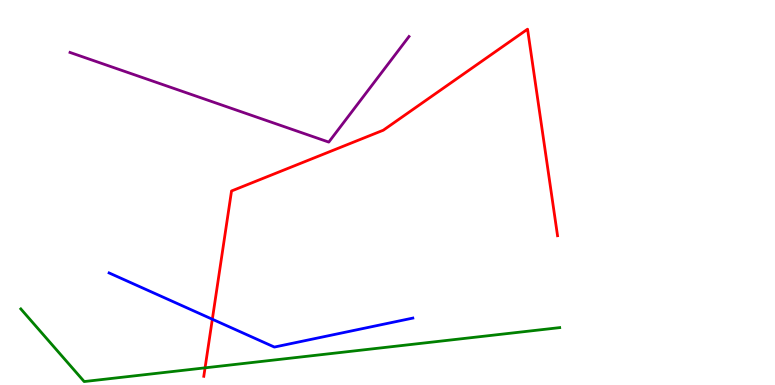[{'lines': ['blue', 'red'], 'intersections': [{'x': 2.74, 'y': 1.71}]}, {'lines': ['green', 'red'], 'intersections': [{'x': 2.65, 'y': 0.446}]}, {'lines': ['purple', 'red'], 'intersections': []}, {'lines': ['blue', 'green'], 'intersections': []}, {'lines': ['blue', 'purple'], 'intersections': []}, {'lines': ['green', 'purple'], 'intersections': []}]